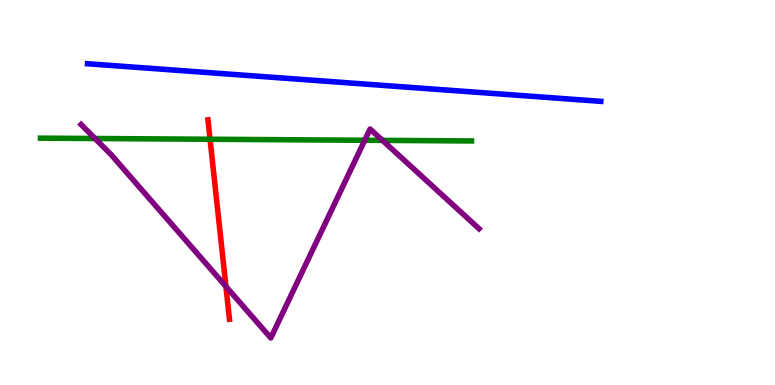[{'lines': ['blue', 'red'], 'intersections': []}, {'lines': ['green', 'red'], 'intersections': [{'x': 2.71, 'y': 6.38}]}, {'lines': ['purple', 'red'], 'intersections': [{'x': 2.92, 'y': 2.56}]}, {'lines': ['blue', 'green'], 'intersections': []}, {'lines': ['blue', 'purple'], 'intersections': []}, {'lines': ['green', 'purple'], 'intersections': [{'x': 1.23, 'y': 6.4}, {'x': 4.71, 'y': 6.36}, {'x': 4.94, 'y': 6.35}]}]